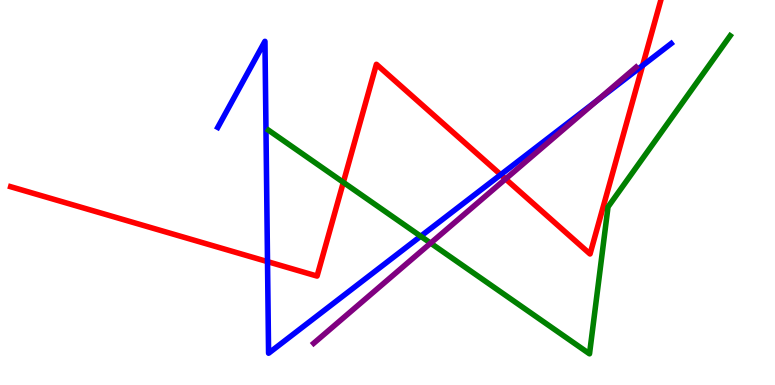[{'lines': ['blue', 'red'], 'intersections': [{'x': 3.45, 'y': 3.2}, {'x': 6.46, 'y': 5.46}, {'x': 8.29, 'y': 8.3}]}, {'lines': ['green', 'red'], 'intersections': [{'x': 4.43, 'y': 5.26}]}, {'lines': ['purple', 'red'], 'intersections': [{'x': 6.52, 'y': 5.35}]}, {'lines': ['blue', 'green'], 'intersections': [{'x': 5.43, 'y': 3.86}]}, {'lines': ['blue', 'purple'], 'intersections': [{'x': 7.71, 'y': 7.39}]}, {'lines': ['green', 'purple'], 'intersections': [{'x': 5.56, 'y': 3.68}]}]